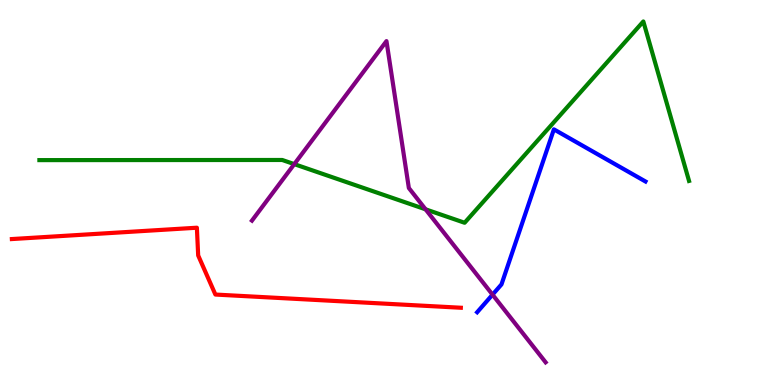[{'lines': ['blue', 'red'], 'intersections': []}, {'lines': ['green', 'red'], 'intersections': []}, {'lines': ['purple', 'red'], 'intersections': []}, {'lines': ['blue', 'green'], 'intersections': []}, {'lines': ['blue', 'purple'], 'intersections': [{'x': 6.36, 'y': 2.35}]}, {'lines': ['green', 'purple'], 'intersections': [{'x': 3.8, 'y': 5.74}, {'x': 5.49, 'y': 4.56}]}]